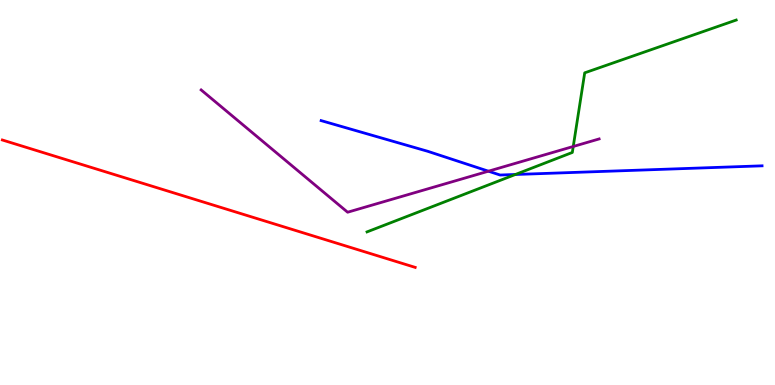[{'lines': ['blue', 'red'], 'intersections': []}, {'lines': ['green', 'red'], 'intersections': []}, {'lines': ['purple', 'red'], 'intersections': []}, {'lines': ['blue', 'green'], 'intersections': [{'x': 6.65, 'y': 5.47}]}, {'lines': ['blue', 'purple'], 'intersections': [{'x': 6.3, 'y': 5.55}]}, {'lines': ['green', 'purple'], 'intersections': [{'x': 7.4, 'y': 6.2}]}]